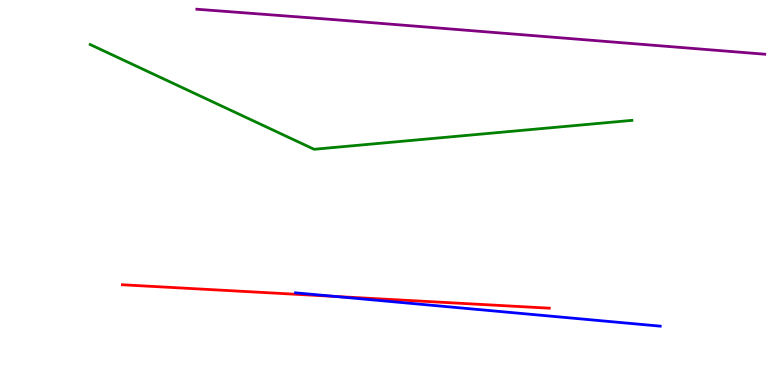[{'lines': ['blue', 'red'], 'intersections': [{'x': 4.32, 'y': 2.3}]}, {'lines': ['green', 'red'], 'intersections': []}, {'lines': ['purple', 'red'], 'intersections': []}, {'lines': ['blue', 'green'], 'intersections': []}, {'lines': ['blue', 'purple'], 'intersections': []}, {'lines': ['green', 'purple'], 'intersections': []}]